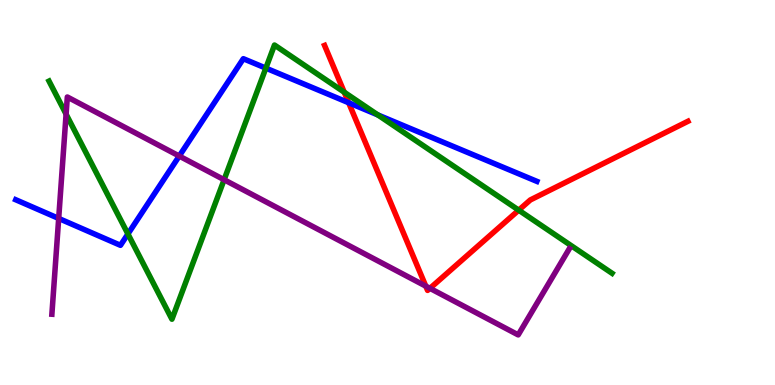[{'lines': ['blue', 'red'], 'intersections': [{'x': 4.5, 'y': 7.33}]}, {'lines': ['green', 'red'], 'intersections': [{'x': 4.44, 'y': 7.61}, {'x': 6.69, 'y': 4.54}]}, {'lines': ['purple', 'red'], 'intersections': [{'x': 5.49, 'y': 2.57}, {'x': 5.55, 'y': 2.51}]}, {'lines': ['blue', 'green'], 'intersections': [{'x': 1.65, 'y': 3.92}, {'x': 3.43, 'y': 8.23}, {'x': 4.88, 'y': 7.02}]}, {'lines': ['blue', 'purple'], 'intersections': [{'x': 0.757, 'y': 4.33}, {'x': 2.31, 'y': 5.95}]}, {'lines': ['green', 'purple'], 'intersections': [{'x': 0.853, 'y': 7.03}, {'x': 2.89, 'y': 5.33}]}]